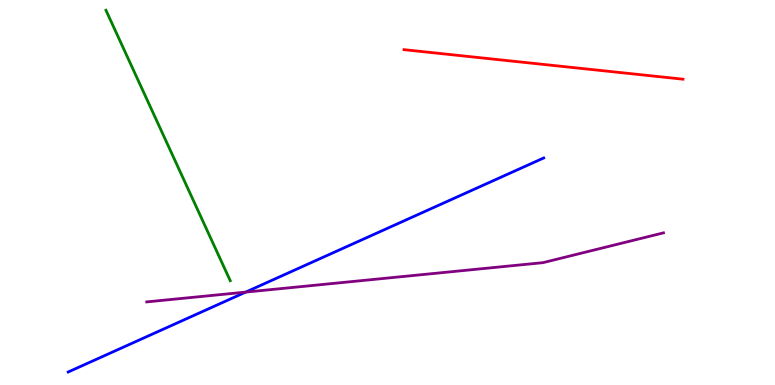[{'lines': ['blue', 'red'], 'intersections': []}, {'lines': ['green', 'red'], 'intersections': []}, {'lines': ['purple', 'red'], 'intersections': []}, {'lines': ['blue', 'green'], 'intersections': []}, {'lines': ['blue', 'purple'], 'intersections': [{'x': 3.17, 'y': 2.41}]}, {'lines': ['green', 'purple'], 'intersections': []}]